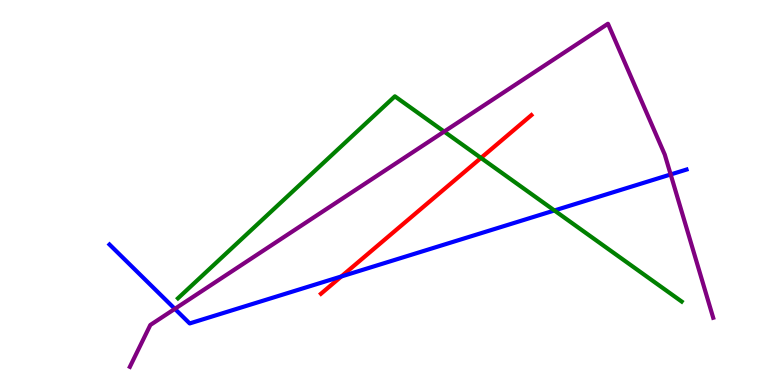[{'lines': ['blue', 'red'], 'intersections': [{'x': 4.4, 'y': 2.82}]}, {'lines': ['green', 'red'], 'intersections': [{'x': 6.21, 'y': 5.9}]}, {'lines': ['purple', 'red'], 'intersections': []}, {'lines': ['blue', 'green'], 'intersections': [{'x': 7.15, 'y': 4.53}]}, {'lines': ['blue', 'purple'], 'intersections': [{'x': 2.26, 'y': 1.98}, {'x': 8.65, 'y': 5.47}]}, {'lines': ['green', 'purple'], 'intersections': [{'x': 5.73, 'y': 6.58}]}]